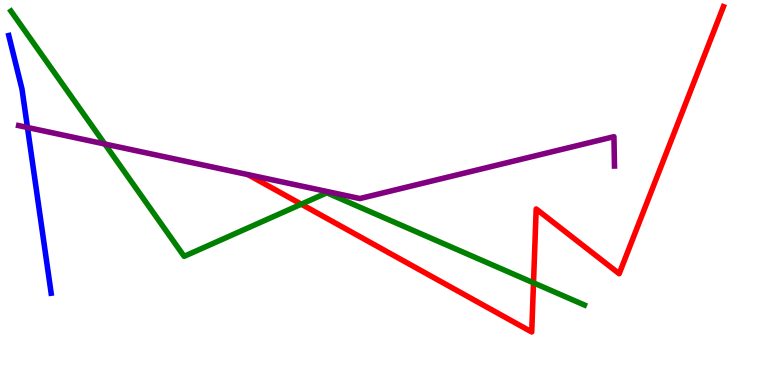[{'lines': ['blue', 'red'], 'intersections': []}, {'lines': ['green', 'red'], 'intersections': [{'x': 3.89, 'y': 4.7}, {'x': 6.88, 'y': 2.65}]}, {'lines': ['purple', 'red'], 'intersections': []}, {'lines': ['blue', 'green'], 'intersections': []}, {'lines': ['blue', 'purple'], 'intersections': [{'x': 0.354, 'y': 6.69}]}, {'lines': ['green', 'purple'], 'intersections': [{'x': 1.35, 'y': 6.26}]}]